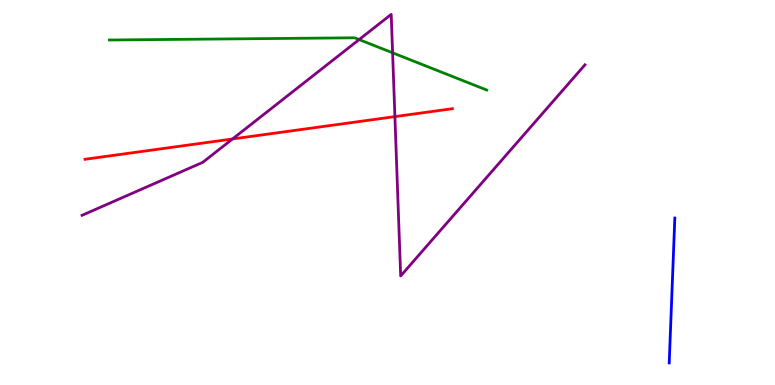[{'lines': ['blue', 'red'], 'intersections': []}, {'lines': ['green', 'red'], 'intersections': []}, {'lines': ['purple', 'red'], 'intersections': [{'x': 3.0, 'y': 6.39}, {'x': 5.1, 'y': 6.97}]}, {'lines': ['blue', 'green'], 'intersections': []}, {'lines': ['blue', 'purple'], 'intersections': []}, {'lines': ['green', 'purple'], 'intersections': [{'x': 4.63, 'y': 8.97}, {'x': 5.07, 'y': 8.63}]}]